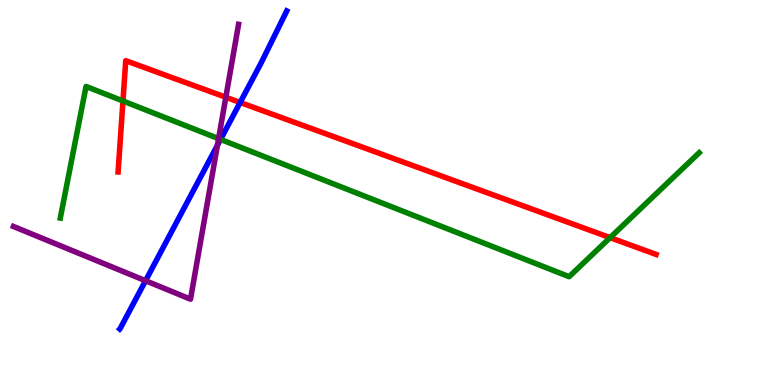[{'lines': ['blue', 'red'], 'intersections': [{'x': 3.1, 'y': 7.34}]}, {'lines': ['green', 'red'], 'intersections': [{'x': 1.59, 'y': 7.38}, {'x': 7.87, 'y': 3.83}]}, {'lines': ['purple', 'red'], 'intersections': [{'x': 2.91, 'y': 7.47}]}, {'lines': ['blue', 'green'], 'intersections': [{'x': 2.85, 'y': 6.38}]}, {'lines': ['blue', 'purple'], 'intersections': [{'x': 1.88, 'y': 2.71}, {'x': 2.81, 'y': 6.23}]}, {'lines': ['green', 'purple'], 'intersections': [{'x': 2.82, 'y': 6.4}]}]